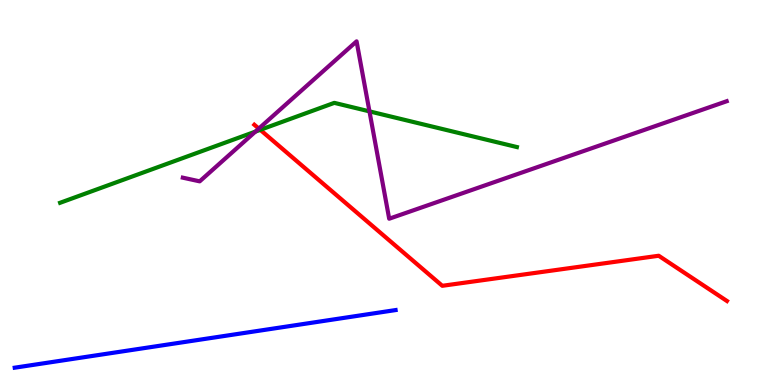[{'lines': ['blue', 'red'], 'intersections': []}, {'lines': ['green', 'red'], 'intersections': [{'x': 3.36, 'y': 6.63}]}, {'lines': ['purple', 'red'], 'intersections': [{'x': 3.34, 'y': 6.66}]}, {'lines': ['blue', 'green'], 'intersections': []}, {'lines': ['blue', 'purple'], 'intersections': []}, {'lines': ['green', 'purple'], 'intersections': [{'x': 3.3, 'y': 6.58}, {'x': 4.77, 'y': 7.11}]}]